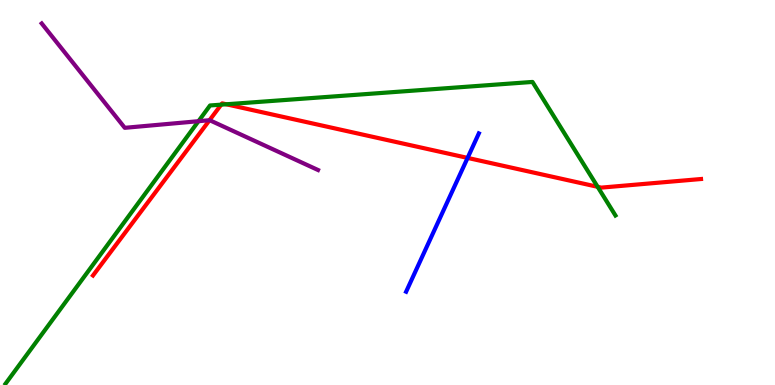[{'lines': ['blue', 'red'], 'intersections': [{'x': 6.03, 'y': 5.9}]}, {'lines': ['green', 'red'], 'intersections': [{'x': 2.85, 'y': 7.28}, {'x': 2.92, 'y': 7.29}, {'x': 7.71, 'y': 5.15}]}, {'lines': ['purple', 'red'], 'intersections': [{'x': 2.7, 'y': 6.88}]}, {'lines': ['blue', 'green'], 'intersections': []}, {'lines': ['blue', 'purple'], 'intersections': []}, {'lines': ['green', 'purple'], 'intersections': [{'x': 2.56, 'y': 6.85}]}]